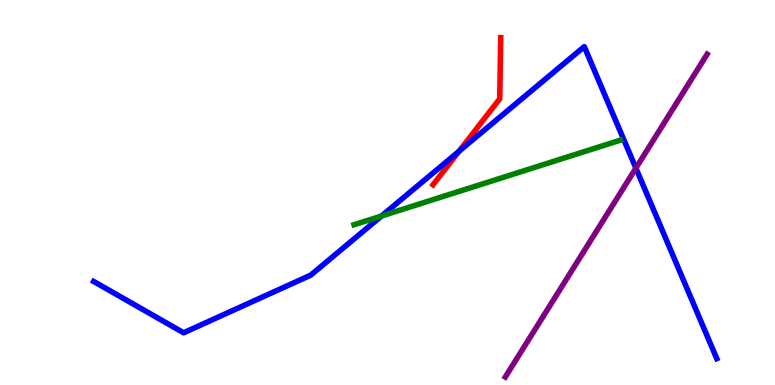[{'lines': ['blue', 'red'], 'intersections': [{'x': 5.92, 'y': 6.07}]}, {'lines': ['green', 'red'], 'intersections': []}, {'lines': ['purple', 'red'], 'intersections': []}, {'lines': ['blue', 'green'], 'intersections': [{'x': 4.92, 'y': 4.39}]}, {'lines': ['blue', 'purple'], 'intersections': [{'x': 8.2, 'y': 5.63}]}, {'lines': ['green', 'purple'], 'intersections': []}]